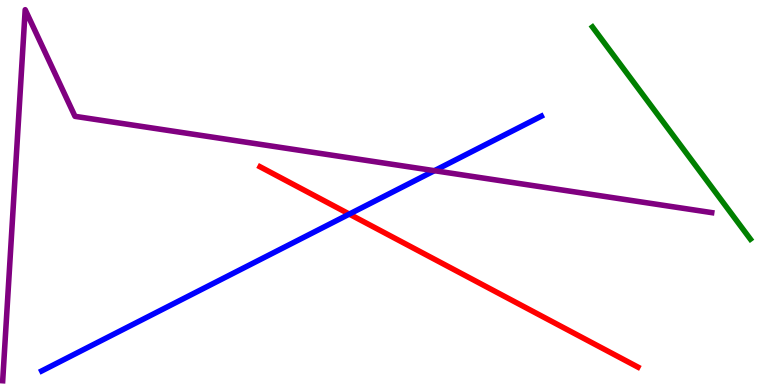[{'lines': ['blue', 'red'], 'intersections': [{'x': 4.51, 'y': 4.44}]}, {'lines': ['green', 'red'], 'intersections': []}, {'lines': ['purple', 'red'], 'intersections': []}, {'lines': ['blue', 'green'], 'intersections': []}, {'lines': ['blue', 'purple'], 'intersections': [{'x': 5.61, 'y': 5.57}]}, {'lines': ['green', 'purple'], 'intersections': []}]